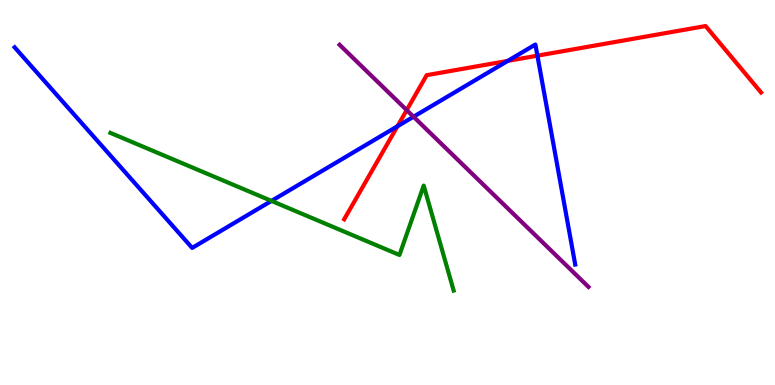[{'lines': ['blue', 'red'], 'intersections': [{'x': 5.13, 'y': 6.72}, {'x': 6.55, 'y': 8.42}, {'x': 6.93, 'y': 8.55}]}, {'lines': ['green', 'red'], 'intersections': []}, {'lines': ['purple', 'red'], 'intersections': [{'x': 5.25, 'y': 7.14}]}, {'lines': ['blue', 'green'], 'intersections': [{'x': 3.5, 'y': 4.78}]}, {'lines': ['blue', 'purple'], 'intersections': [{'x': 5.34, 'y': 6.97}]}, {'lines': ['green', 'purple'], 'intersections': []}]